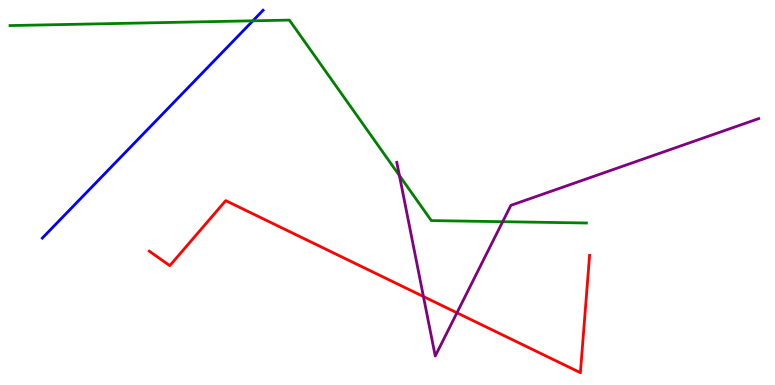[{'lines': ['blue', 'red'], 'intersections': []}, {'lines': ['green', 'red'], 'intersections': []}, {'lines': ['purple', 'red'], 'intersections': [{'x': 5.46, 'y': 2.3}, {'x': 5.9, 'y': 1.88}]}, {'lines': ['blue', 'green'], 'intersections': [{'x': 3.26, 'y': 9.46}]}, {'lines': ['blue', 'purple'], 'intersections': []}, {'lines': ['green', 'purple'], 'intersections': [{'x': 5.15, 'y': 5.44}, {'x': 6.49, 'y': 4.24}]}]